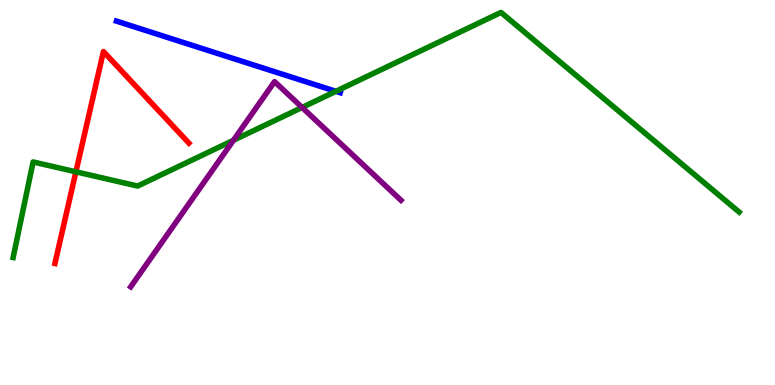[{'lines': ['blue', 'red'], 'intersections': []}, {'lines': ['green', 'red'], 'intersections': [{'x': 0.979, 'y': 5.54}]}, {'lines': ['purple', 'red'], 'intersections': []}, {'lines': ['blue', 'green'], 'intersections': [{'x': 4.33, 'y': 7.63}]}, {'lines': ['blue', 'purple'], 'intersections': []}, {'lines': ['green', 'purple'], 'intersections': [{'x': 3.01, 'y': 6.36}, {'x': 3.9, 'y': 7.21}]}]